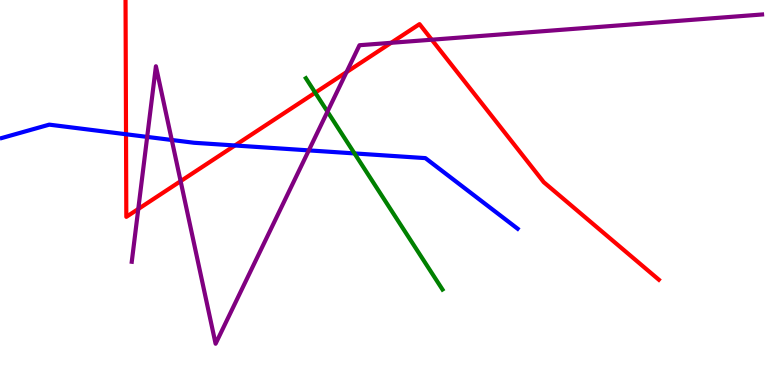[{'lines': ['blue', 'red'], 'intersections': [{'x': 1.63, 'y': 6.51}, {'x': 3.03, 'y': 6.22}]}, {'lines': ['green', 'red'], 'intersections': [{'x': 4.07, 'y': 7.59}]}, {'lines': ['purple', 'red'], 'intersections': [{'x': 1.78, 'y': 4.57}, {'x': 2.33, 'y': 5.29}, {'x': 4.47, 'y': 8.13}, {'x': 5.05, 'y': 8.89}, {'x': 5.57, 'y': 8.97}]}, {'lines': ['blue', 'green'], 'intersections': [{'x': 4.57, 'y': 6.02}]}, {'lines': ['blue', 'purple'], 'intersections': [{'x': 1.9, 'y': 6.44}, {'x': 2.22, 'y': 6.36}, {'x': 3.98, 'y': 6.09}]}, {'lines': ['green', 'purple'], 'intersections': [{'x': 4.23, 'y': 7.1}]}]